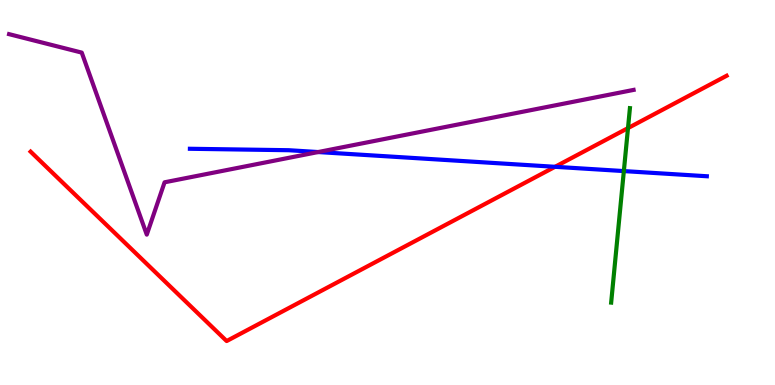[{'lines': ['blue', 'red'], 'intersections': [{'x': 7.16, 'y': 5.67}]}, {'lines': ['green', 'red'], 'intersections': [{'x': 8.1, 'y': 6.67}]}, {'lines': ['purple', 'red'], 'intersections': []}, {'lines': ['blue', 'green'], 'intersections': [{'x': 8.05, 'y': 5.56}]}, {'lines': ['blue', 'purple'], 'intersections': [{'x': 4.11, 'y': 6.05}]}, {'lines': ['green', 'purple'], 'intersections': []}]